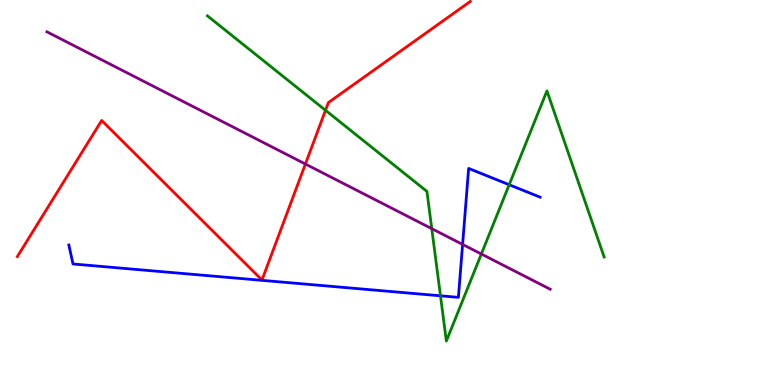[{'lines': ['blue', 'red'], 'intersections': []}, {'lines': ['green', 'red'], 'intersections': [{'x': 4.2, 'y': 7.14}]}, {'lines': ['purple', 'red'], 'intersections': [{'x': 3.94, 'y': 5.74}]}, {'lines': ['blue', 'green'], 'intersections': [{'x': 5.68, 'y': 2.32}, {'x': 6.57, 'y': 5.2}]}, {'lines': ['blue', 'purple'], 'intersections': [{'x': 5.97, 'y': 3.65}]}, {'lines': ['green', 'purple'], 'intersections': [{'x': 5.57, 'y': 4.06}, {'x': 6.21, 'y': 3.4}]}]